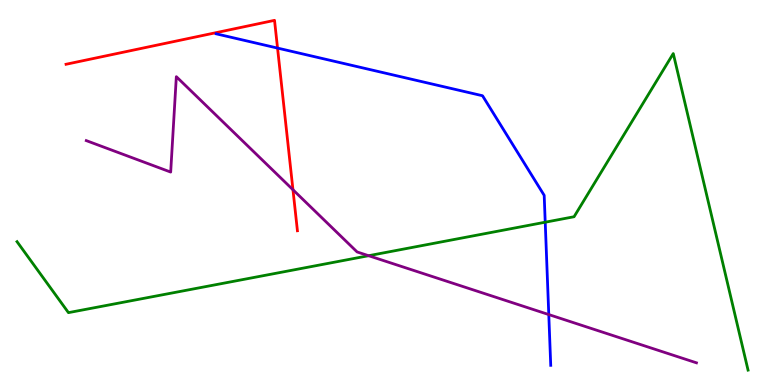[{'lines': ['blue', 'red'], 'intersections': [{'x': 3.58, 'y': 8.75}]}, {'lines': ['green', 'red'], 'intersections': []}, {'lines': ['purple', 'red'], 'intersections': [{'x': 3.78, 'y': 5.07}]}, {'lines': ['blue', 'green'], 'intersections': [{'x': 7.04, 'y': 4.23}]}, {'lines': ['blue', 'purple'], 'intersections': [{'x': 7.08, 'y': 1.83}]}, {'lines': ['green', 'purple'], 'intersections': [{'x': 4.76, 'y': 3.36}]}]